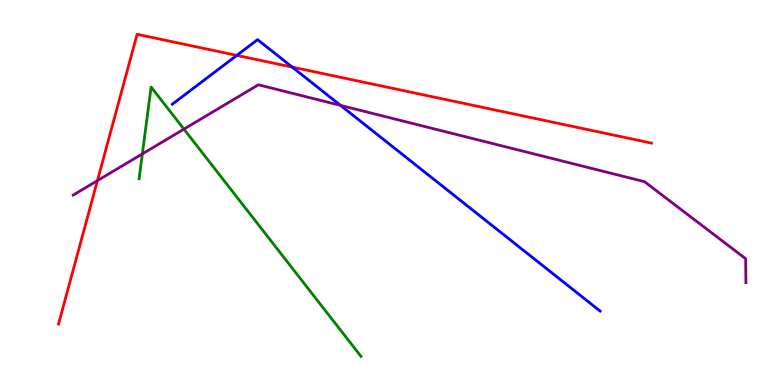[{'lines': ['blue', 'red'], 'intersections': [{'x': 3.06, 'y': 8.56}, {'x': 3.77, 'y': 8.26}]}, {'lines': ['green', 'red'], 'intersections': []}, {'lines': ['purple', 'red'], 'intersections': [{'x': 1.26, 'y': 5.31}]}, {'lines': ['blue', 'green'], 'intersections': []}, {'lines': ['blue', 'purple'], 'intersections': [{'x': 4.39, 'y': 7.26}]}, {'lines': ['green', 'purple'], 'intersections': [{'x': 1.84, 'y': 6.0}, {'x': 2.37, 'y': 6.65}]}]